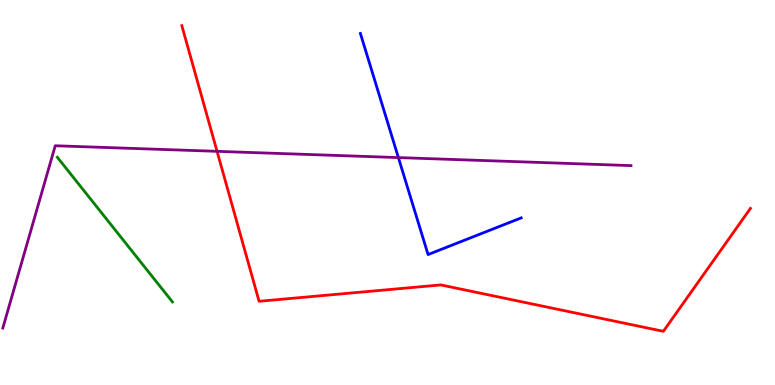[{'lines': ['blue', 'red'], 'intersections': []}, {'lines': ['green', 'red'], 'intersections': []}, {'lines': ['purple', 'red'], 'intersections': [{'x': 2.8, 'y': 6.07}]}, {'lines': ['blue', 'green'], 'intersections': []}, {'lines': ['blue', 'purple'], 'intersections': [{'x': 5.14, 'y': 5.91}]}, {'lines': ['green', 'purple'], 'intersections': []}]